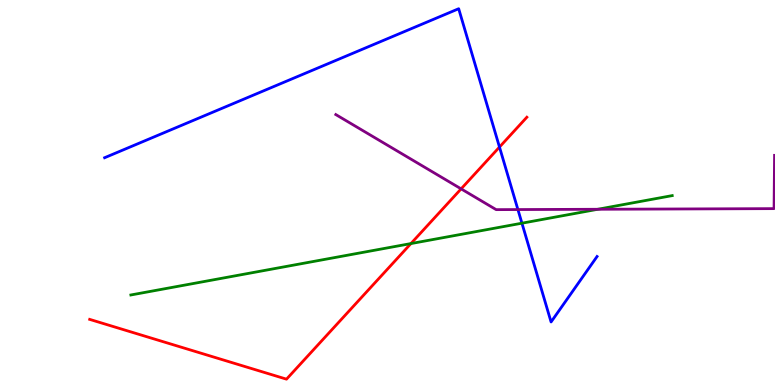[{'lines': ['blue', 'red'], 'intersections': [{'x': 6.44, 'y': 6.18}]}, {'lines': ['green', 'red'], 'intersections': [{'x': 5.3, 'y': 3.67}]}, {'lines': ['purple', 'red'], 'intersections': [{'x': 5.95, 'y': 5.09}]}, {'lines': ['blue', 'green'], 'intersections': [{'x': 6.73, 'y': 4.2}]}, {'lines': ['blue', 'purple'], 'intersections': [{'x': 6.68, 'y': 4.56}]}, {'lines': ['green', 'purple'], 'intersections': [{'x': 7.71, 'y': 4.56}]}]